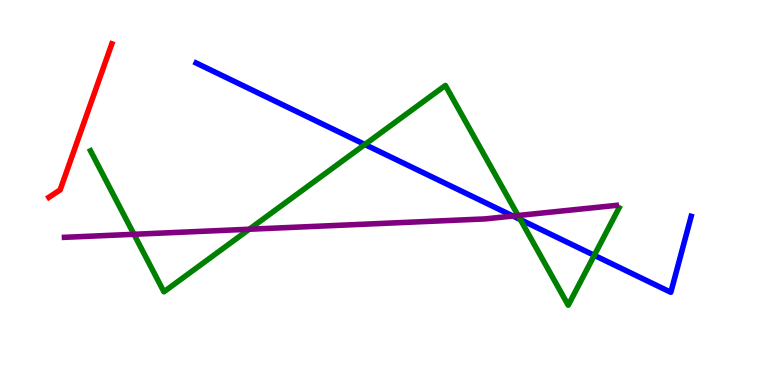[{'lines': ['blue', 'red'], 'intersections': []}, {'lines': ['green', 'red'], 'intersections': []}, {'lines': ['purple', 'red'], 'intersections': []}, {'lines': ['blue', 'green'], 'intersections': [{'x': 4.71, 'y': 6.25}, {'x': 6.71, 'y': 4.3}, {'x': 7.67, 'y': 3.37}]}, {'lines': ['blue', 'purple'], 'intersections': [{'x': 6.62, 'y': 4.39}]}, {'lines': ['green', 'purple'], 'intersections': [{'x': 1.73, 'y': 3.91}, {'x': 3.22, 'y': 4.05}, {'x': 6.68, 'y': 4.4}]}]